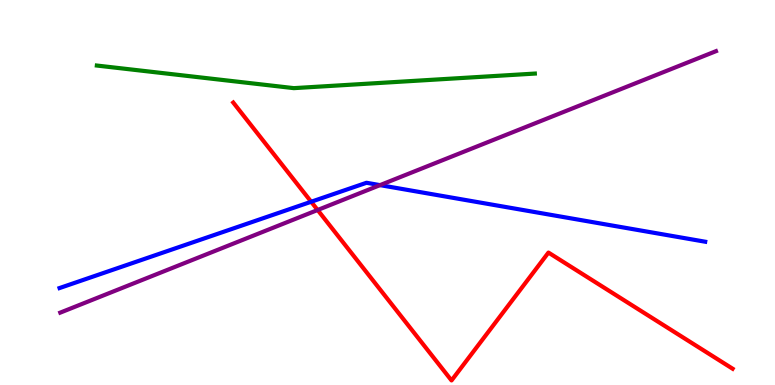[{'lines': ['blue', 'red'], 'intersections': [{'x': 4.02, 'y': 4.76}]}, {'lines': ['green', 'red'], 'intersections': []}, {'lines': ['purple', 'red'], 'intersections': [{'x': 4.1, 'y': 4.55}]}, {'lines': ['blue', 'green'], 'intersections': []}, {'lines': ['blue', 'purple'], 'intersections': [{'x': 4.9, 'y': 5.19}]}, {'lines': ['green', 'purple'], 'intersections': []}]